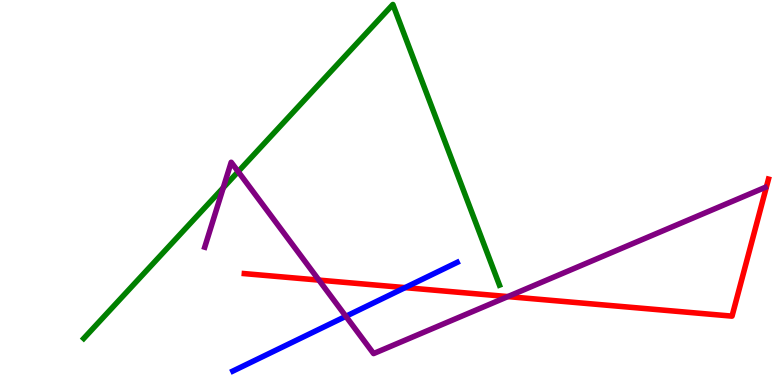[{'lines': ['blue', 'red'], 'intersections': [{'x': 5.23, 'y': 2.53}]}, {'lines': ['green', 'red'], 'intersections': []}, {'lines': ['purple', 'red'], 'intersections': [{'x': 4.12, 'y': 2.72}, {'x': 6.55, 'y': 2.3}]}, {'lines': ['blue', 'green'], 'intersections': []}, {'lines': ['blue', 'purple'], 'intersections': [{'x': 4.46, 'y': 1.78}]}, {'lines': ['green', 'purple'], 'intersections': [{'x': 2.88, 'y': 5.12}, {'x': 3.07, 'y': 5.54}]}]